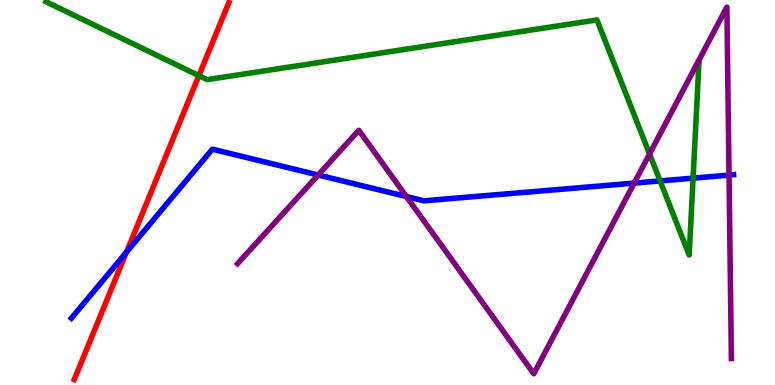[{'lines': ['blue', 'red'], 'intersections': [{'x': 1.63, 'y': 3.45}]}, {'lines': ['green', 'red'], 'intersections': [{'x': 2.57, 'y': 8.04}]}, {'lines': ['purple', 'red'], 'intersections': []}, {'lines': ['blue', 'green'], 'intersections': [{'x': 8.52, 'y': 5.3}, {'x': 8.94, 'y': 5.37}]}, {'lines': ['blue', 'purple'], 'intersections': [{'x': 4.11, 'y': 5.45}, {'x': 5.24, 'y': 4.89}, {'x': 8.18, 'y': 5.24}, {'x': 9.41, 'y': 5.45}]}, {'lines': ['green', 'purple'], 'intersections': [{'x': 8.38, 'y': 6.0}]}]